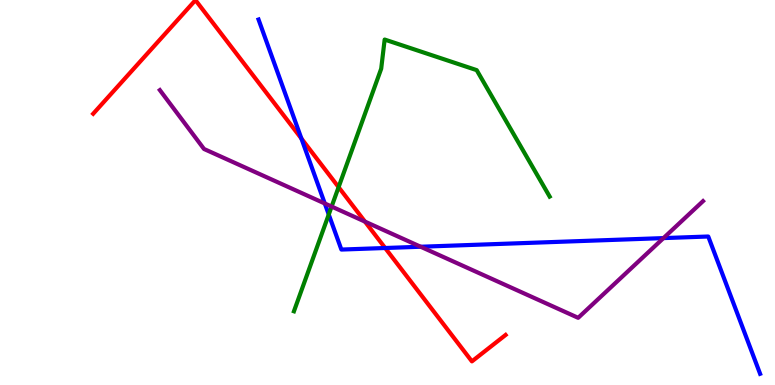[{'lines': ['blue', 'red'], 'intersections': [{'x': 3.89, 'y': 6.4}, {'x': 4.97, 'y': 3.56}]}, {'lines': ['green', 'red'], 'intersections': [{'x': 4.37, 'y': 5.14}]}, {'lines': ['purple', 'red'], 'intersections': [{'x': 4.71, 'y': 4.24}]}, {'lines': ['blue', 'green'], 'intersections': [{'x': 4.24, 'y': 4.43}]}, {'lines': ['blue', 'purple'], 'intersections': [{'x': 4.19, 'y': 4.71}, {'x': 5.43, 'y': 3.59}, {'x': 8.56, 'y': 3.82}]}, {'lines': ['green', 'purple'], 'intersections': [{'x': 4.28, 'y': 4.63}]}]